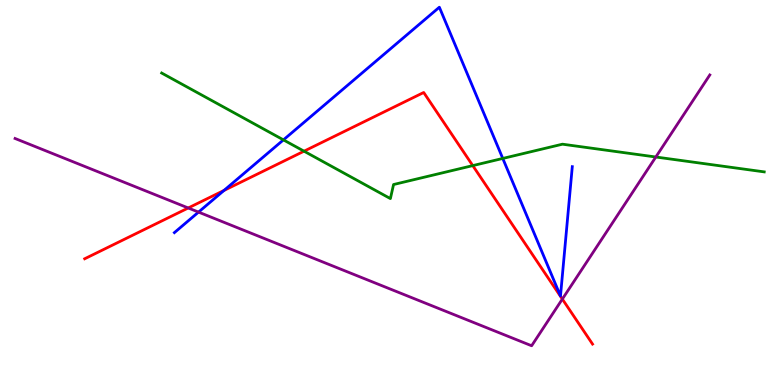[{'lines': ['blue', 'red'], 'intersections': [{'x': 2.89, 'y': 5.05}]}, {'lines': ['green', 'red'], 'intersections': [{'x': 3.92, 'y': 6.07}, {'x': 6.1, 'y': 5.7}]}, {'lines': ['purple', 'red'], 'intersections': [{'x': 2.43, 'y': 4.6}, {'x': 7.26, 'y': 2.23}]}, {'lines': ['blue', 'green'], 'intersections': [{'x': 3.66, 'y': 6.37}, {'x': 6.49, 'y': 5.88}]}, {'lines': ['blue', 'purple'], 'intersections': [{'x': 2.56, 'y': 4.49}]}, {'lines': ['green', 'purple'], 'intersections': [{'x': 8.46, 'y': 5.92}]}]